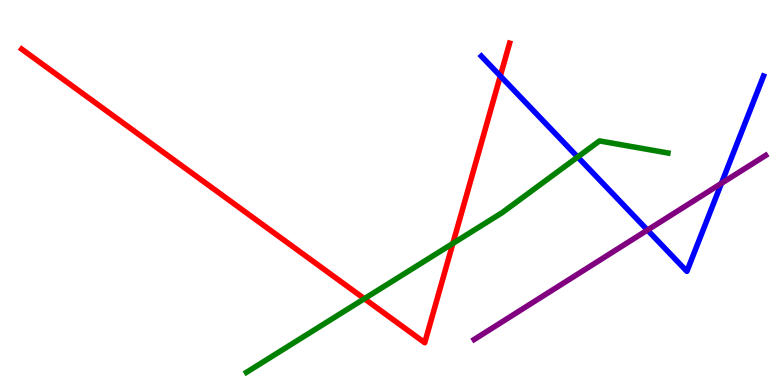[{'lines': ['blue', 'red'], 'intersections': [{'x': 6.46, 'y': 8.03}]}, {'lines': ['green', 'red'], 'intersections': [{'x': 4.7, 'y': 2.24}, {'x': 5.84, 'y': 3.68}]}, {'lines': ['purple', 'red'], 'intersections': []}, {'lines': ['blue', 'green'], 'intersections': [{'x': 7.45, 'y': 5.92}]}, {'lines': ['blue', 'purple'], 'intersections': [{'x': 8.35, 'y': 4.02}, {'x': 9.31, 'y': 5.24}]}, {'lines': ['green', 'purple'], 'intersections': []}]